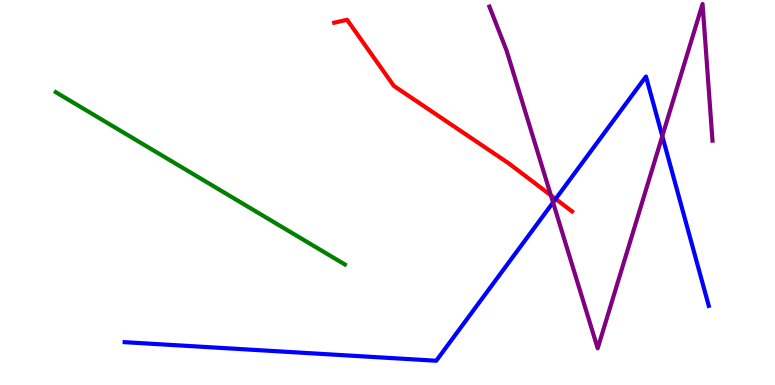[{'lines': ['blue', 'red'], 'intersections': [{'x': 7.17, 'y': 4.83}]}, {'lines': ['green', 'red'], 'intersections': []}, {'lines': ['purple', 'red'], 'intersections': [{'x': 7.11, 'y': 4.93}]}, {'lines': ['blue', 'green'], 'intersections': []}, {'lines': ['blue', 'purple'], 'intersections': [{'x': 7.14, 'y': 4.74}, {'x': 8.55, 'y': 6.46}]}, {'lines': ['green', 'purple'], 'intersections': []}]